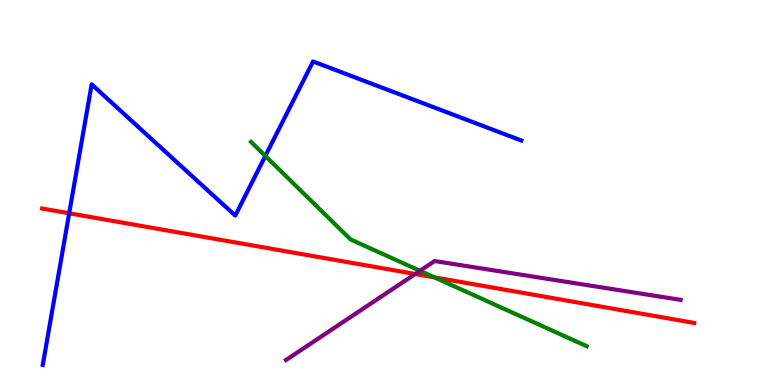[{'lines': ['blue', 'red'], 'intersections': [{'x': 0.893, 'y': 4.46}]}, {'lines': ['green', 'red'], 'intersections': [{'x': 5.61, 'y': 2.8}]}, {'lines': ['purple', 'red'], 'intersections': [{'x': 5.36, 'y': 2.88}]}, {'lines': ['blue', 'green'], 'intersections': [{'x': 3.42, 'y': 5.95}]}, {'lines': ['blue', 'purple'], 'intersections': []}, {'lines': ['green', 'purple'], 'intersections': [{'x': 5.42, 'y': 2.97}]}]